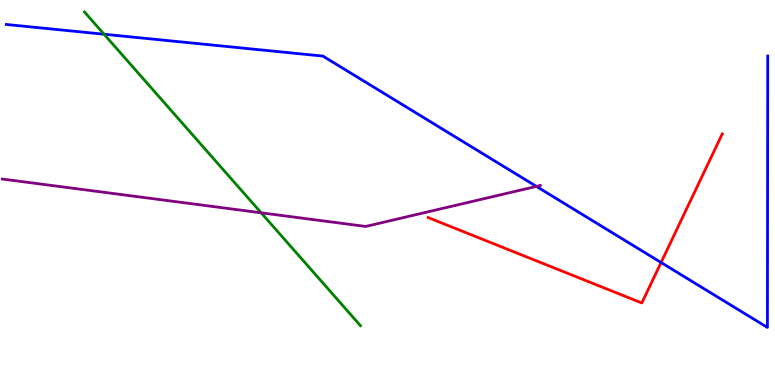[{'lines': ['blue', 'red'], 'intersections': [{'x': 8.53, 'y': 3.18}]}, {'lines': ['green', 'red'], 'intersections': []}, {'lines': ['purple', 'red'], 'intersections': []}, {'lines': ['blue', 'green'], 'intersections': [{'x': 1.34, 'y': 9.11}]}, {'lines': ['blue', 'purple'], 'intersections': [{'x': 6.92, 'y': 5.16}]}, {'lines': ['green', 'purple'], 'intersections': [{'x': 3.37, 'y': 4.47}]}]